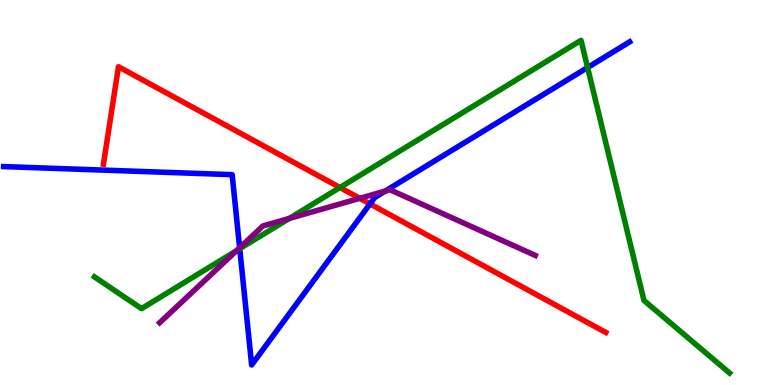[{'lines': ['blue', 'red'], 'intersections': [{'x': 4.77, 'y': 4.7}]}, {'lines': ['green', 'red'], 'intersections': [{'x': 4.39, 'y': 5.13}]}, {'lines': ['purple', 'red'], 'intersections': [{'x': 4.64, 'y': 4.85}]}, {'lines': ['blue', 'green'], 'intersections': [{'x': 3.09, 'y': 3.54}, {'x': 7.58, 'y': 8.25}]}, {'lines': ['blue', 'purple'], 'intersections': [{'x': 3.09, 'y': 3.56}, {'x': 4.97, 'y': 5.04}]}, {'lines': ['green', 'purple'], 'intersections': [{'x': 3.05, 'y': 3.49}, {'x': 3.73, 'y': 4.33}]}]